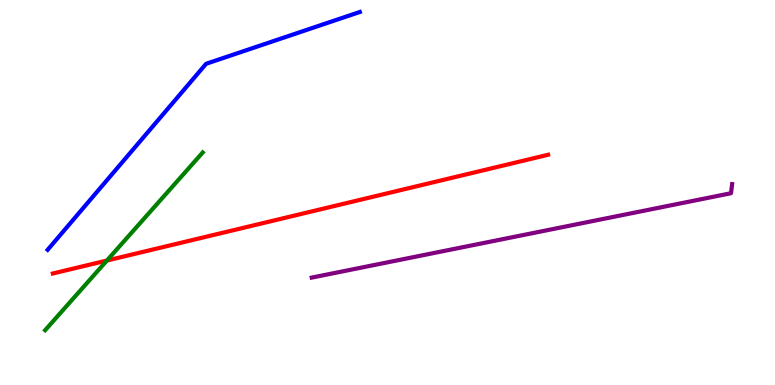[{'lines': ['blue', 'red'], 'intersections': []}, {'lines': ['green', 'red'], 'intersections': [{'x': 1.38, 'y': 3.23}]}, {'lines': ['purple', 'red'], 'intersections': []}, {'lines': ['blue', 'green'], 'intersections': []}, {'lines': ['blue', 'purple'], 'intersections': []}, {'lines': ['green', 'purple'], 'intersections': []}]